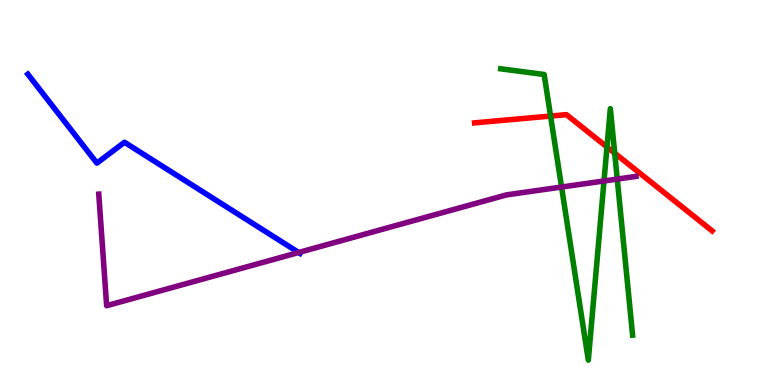[{'lines': ['blue', 'red'], 'intersections': []}, {'lines': ['green', 'red'], 'intersections': [{'x': 7.1, 'y': 6.99}, {'x': 7.83, 'y': 6.18}, {'x': 7.93, 'y': 6.02}]}, {'lines': ['purple', 'red'], 'intersections': []}, {'lines': ['blue', 'green'], 'intersections': []}, {'lines': ['blue', 'purple'], 'intersections': [{'x': 3.85, 'y': 3.44}]}, {'lines': ['green', 'purple'], 'intersections': [{'x': 7.25, 'y': 5.14}, {'x': 7.79, 'y': 5.3}, {'x': 7.96, 'y': 5.35}]}]